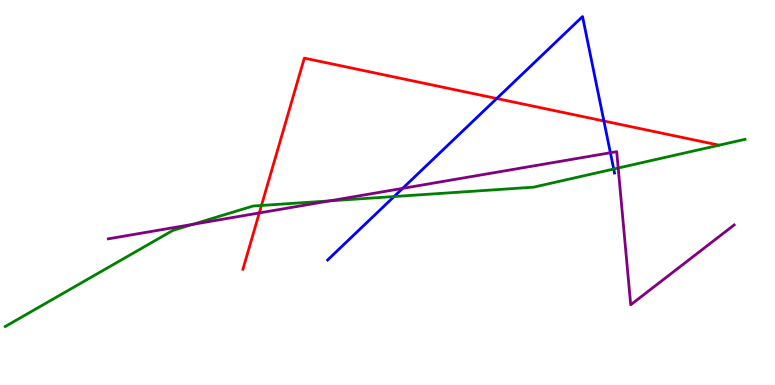[{'lines': ['blue', 'red'], 'intersections': [{'x': 6.41, 'y': 7.44}, {'x': 7.79, 'y': 6.86}]}, {'lines': ['green', 'red'], 'intersections': [{'x': 3.37, 'y': 4.66}]}, {'lines': ['purple', 'red'], 'intersections': [{'x': 3.35, 'y': 4.47}]}, {'lines': ['blue', 'green'], 'intersections': [{'x': 5.08, 'y': 4.89}, {'x': 7.92, 'y': 5.61}]}, {'lines': ['blue', 'purple'], 'intersections': [{'x': 5.2, 'y': 5.11}, {'x': 7.88, 'y': 6.03}]}, {'lines': ['green', 'purple'], 'intersections': [{'x': 2.49, 'y': 4.17}, {'x': 4.25, 'y': 4.78}, {'x': 7.98, 'y': 5.64}]}]